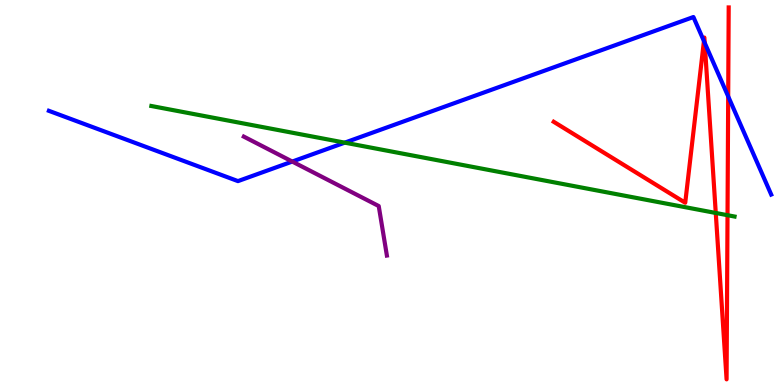[{'lines': ['blue', 'red'], 'intersections': [{'x': 9.08, 'y': 8.93}, {'x': 9.09, 'y': 8.89}, {'x': 9.4, 'y': 7.5}]}, {'lines': ['green', 'red'], 'intersections': [{'x': 9.24, 'y': 4.47}, {'x': 9.39, 'y': 4.41}]}, {'lines': ['purple', 'red'], 'intersections': []}, {'lines': ['blue', 'green'], 'intersections': [{'x': 4.45, 'y': 6.29}]}, {'lines': ['blue', 'purple'], 'intersections': [{'x': 3.77, 'y': 5.8}]}, {'lines': ['green', 'purple'], 'intersections': []}]